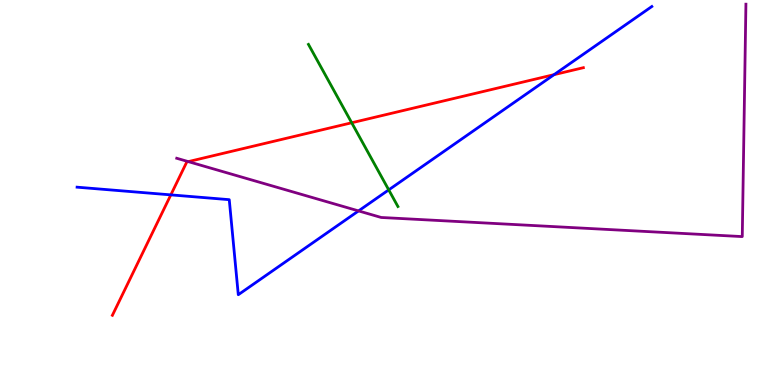[{'lines': ['blue', 'red'], 'intersections': [{'x': 2.2, 'y': 4.94}, {'x': 7.15, 'y': 8.06}]}, {'lines': ['green', 'red'], 'intersections': [{'x': 4.54, 'y': 6.81}]}, {'lines': ['purple', 'red'], 'intersections': [{'x': 2.43, 'y': 5.8}]}, {'lines': ['blue', 'green'], 'intersections': [{'x': 5.02, 'y': 5.07}]}, {'lines': ['blue', 'purple'], 'intersections': [{'x': 4.63, 'y': 4.52}]}, {'lines': ['green', 'purple'], 'intersections': []}]